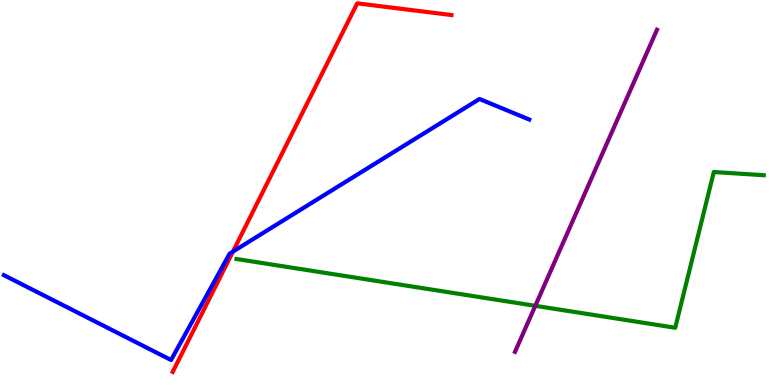[{'lines': ['blue', 'red'], 'intersections': [{'x': 3.01, 'y': 3.47}]}, {'lines': ['green', 'red'], 'intersections': []}, {'lines': ['purple', 'red'], 'intersections': []}, {'lines': ['blue', 'green'], 'intersections': []}, {'lines': ['blue', 'purple'], 'intersections': []}, {'lines': ['green', 'purple'], 'intersections': [{'x': 6.91, 'y': 2.06}]}]